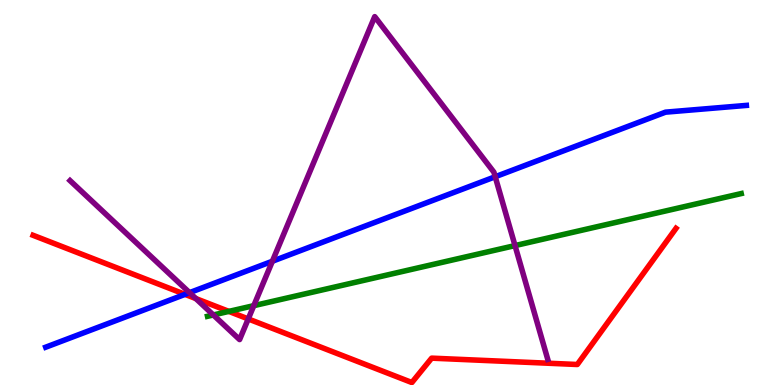[{'lines': ['blue', 'red'], 'intersections': [{'x': 2.39, 'y': 2.35}]}, {'lines': ['green', 'red'], 'intersections': [{'x': 2.95, 'y': 1.91}]}, {'lines': ['purple', 'red'], 'intersections': [{'x': 2.53, 'y': 2.24}, {'x': 3.2, 'y': 1.72}]}, {'lines': ['blue', 'green'], 'intersections': []}, {'lines': ['blue', 'purple'], 'intersections': [{'x': 2.45, 'y': 2.4}, {'x': 3.51, 'y': 3.21}, {'x': 6.39, 'y': 5.41}]}, {'lines': ['green', 'purple'], 'intersections': [{'x': 2.75, 'y': 1.82}, {'x': 3.27, 'y': 2.06}, {'x': 6.65, 'y': 3.62}]}]